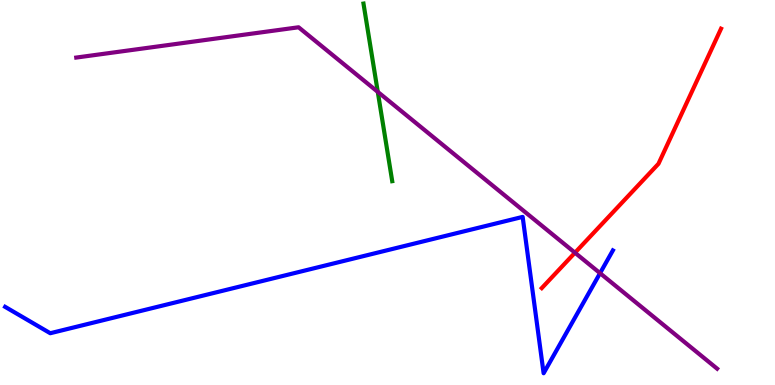[{'lines': ['blue', 'red'], 'intersections': []}, {'lines': ['green', 'red'], 'intersections': []}, {'lines': ['purple', 'red'], 'intersections': [{'x': 7.42, 'y': 3.44}]}, {'lines': ['blue', 'green'], 'intersections': []}, {'lines': ['blue', 'purple'], 'intersections': [{'x': 7.74, 'y': 2.9}]}, {'lines': ['green', 'purple'], 'intersections': [{'x': 4.87, 'y': 7.61}]}]